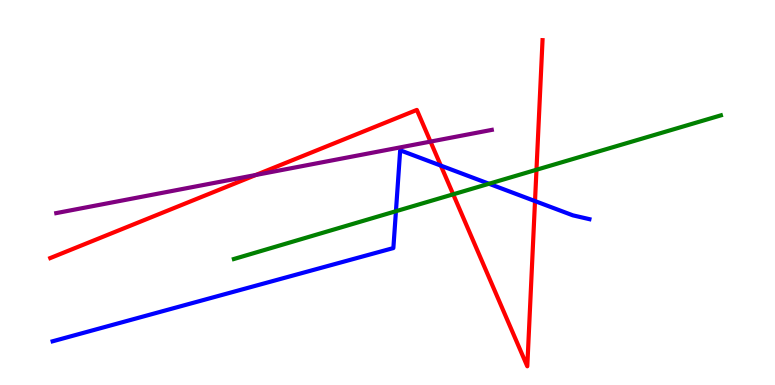[{'lines': ['blue', 'red'], 'intersections': [{'x': 5.69, 'y': 5.7}, {'x': 6.9, 'y': 4.78}]}, {'lines': ['green', 'red'], 'intersections': [{'x': 5.85, 'y': 4.95}, {'x': 6.92, 'y': 5.59}]}, {'lines': ['purple', 'red'], 'intersections': [{'x': 3.3, 'y': 5.46}, {'x': 5.55, 'y': 6.32}]}, {'lines': ['blue', 'green'], 'intersections': [{'x': 5.11, 'y': 4.51}, {'x': 6.31, 'y': 5.23}]}, {'lines': ['blue', 'purple'], 'intersections': []}, {'lines': ['green', 'purple'], 'intersections': []}]